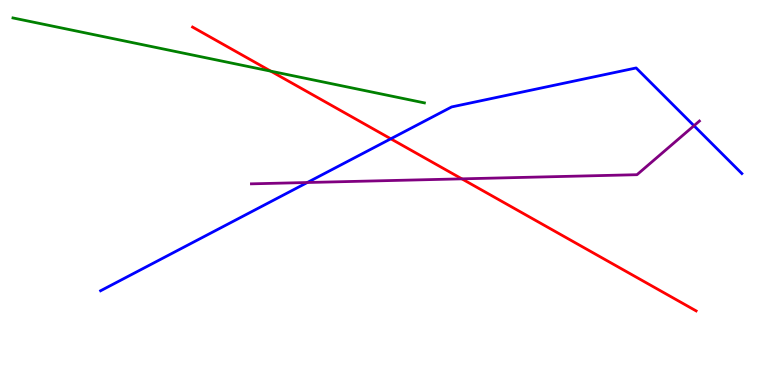[{'lines': ['blue', 'red'], 'intersections': [{'x': 5.04, 'y': 6.39}]}, {'lines': ['green', 'red'], 'intersections': [{'x': 3.49, 'y': 8.15}]}, {'lines': ['purple', 'red'], 'intersections': [{'x': 5.96, 'y': 5.35}]}, {'lines': ['blue', 'green'], 'intersections': []}, {'lines': ['blue', 'purple'], 'intersections': [{'x': 3.97, 'y': 5.26}, {'x': 8.95, 'y': 6.73}]}, {'lines': ['green', 'purple'], 'intersections': []}]